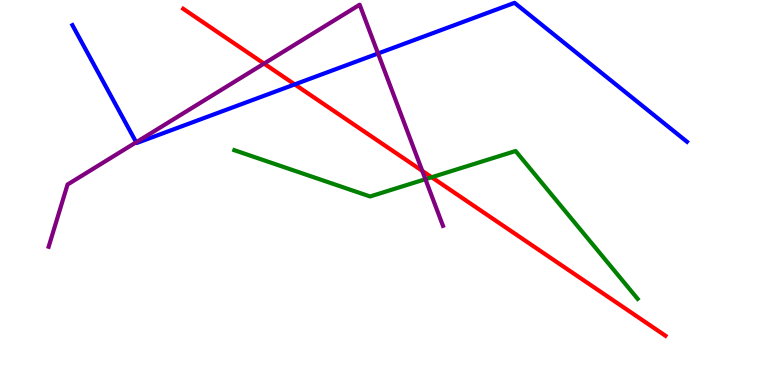[{'lines': ['blue', 'red'], 'intersections': [{'x': 3.8, 'y': 7.81}]}, {'lines': ['green', 'red'], 'intersections': [{'x': 5.57, 'y': 5.4}]}, {'lines': ['purple', 'red'], 'intersections': [{'x': 3.41, 'y': 8.35}, {'x': 5.45, 'y': 5.56}]}, {'lines': ['blue', 'green'], 'intersections': []}, {'lines': ['blue', 'purple'], 'intersections': [{'x': 1.76, 'y': 6.3}, {'x': 4.88, 'y': 8.61}]}, {'lines': ['green', 'purple'], 'intersections': [{'x': 5.49, 'y': 5.35}]}]